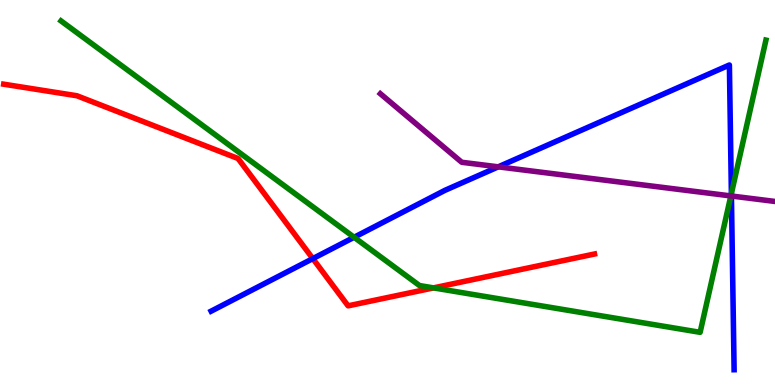[{'lines': ['blue', 'red'], 'intersections': [{'x': 4.04, 'y': 3.28}]}, {'lines': ['green', 'red'], 'intersections': [{'x': 5.59, 'y': 2.52}]}, {'lines': ['purple', 'red'], 'intersections': []}, {'lines': ['blue', 'green'], 'intersections': [{'x': 4.57, 'y': 3.84}, {'x': 9.44, 'y': 4.97}]}, {'lines': ['blue', 'purple'], 'intersections': [{'x': 6.43, 'y': 5.67}, {'x': 9.44, 'y': 4.91}]}, {'lines': ['green', 'purple'], 'intersections': [{'x': 9.43, 'y': 4.91}]}]